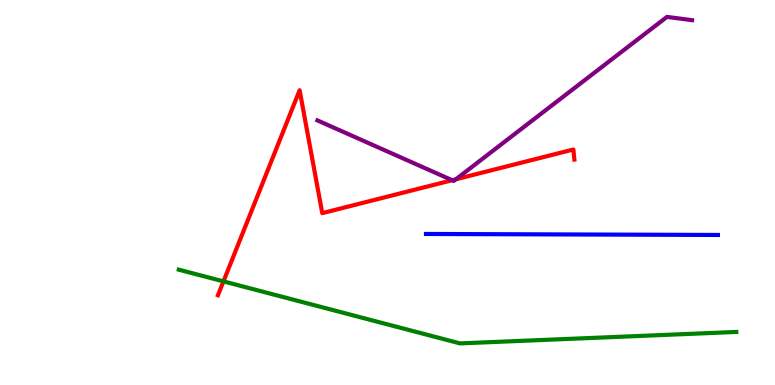[{'lines': ['blue', 'red'], 'intersections': []}, {'lines': ['green', 'red'], 'intersections': [{'x': 2.88, 'y': 2.69}]}, {'lines': ['purple', 'red'], 'intersections': [{'x': 5.83, 'y': 5.32}, {'x': 5.88, 'y': 5.34}]}, {'lines': ['blue', 'green'], 'intersections': []}, {'lines': ['blue', 'purple'], 'intersections': []}, {'lines': ['green', 'purple'], 'intersections': []}]